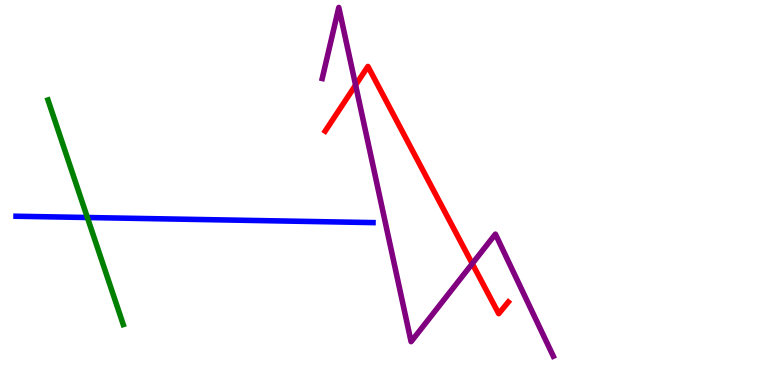[{'lines': ['blue', 'red'], 'intersections': []}, {'lines': ['green', 'red'], 'intersections': []}, {'lines': ['purple', 'red'], 'intersections': [{'x': 4.59, 'y': 7.79}, {'x': 6.09, 'y': 3.15}]}, {'lines': ['blue', 'green'], 'intersections': [{'x': 1.13, 'y': 4.35}]}, {'lines': ['blue', 'purple'], 'intersections': []}, {'lines': ['green', 'purple'], 'intersections': []}]